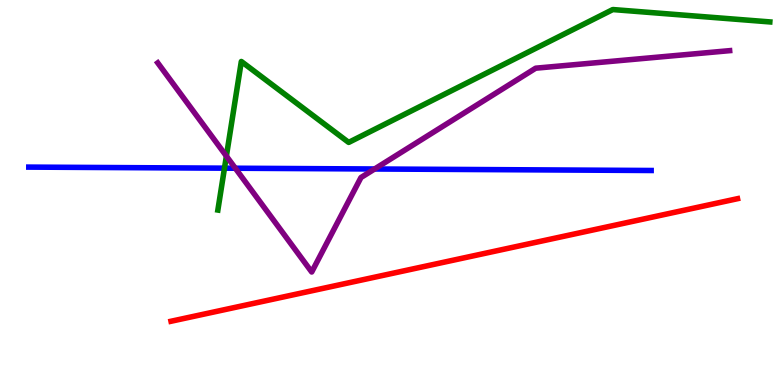[{'lines': ['blue', 'red'], 'intersections': []}, {'lines': ['green', 'red'], 'intersections': []}, {'lines': ['purple', 'red'], 'intersections': []}, {'lines': ['blue', 'green'], 'intersections': [{'x': 2.9, 'y': 5.63}]}, {'lines': ['blue', 'purple'], 'intersections': [{'x': 3.04, 'y': 5.63}, {'x': 4.83, 'y': 5.61}]}, {'lines': ['green', 'purple'], 'intersections': [{'x': 2.92, 'y': 5.95}]}]